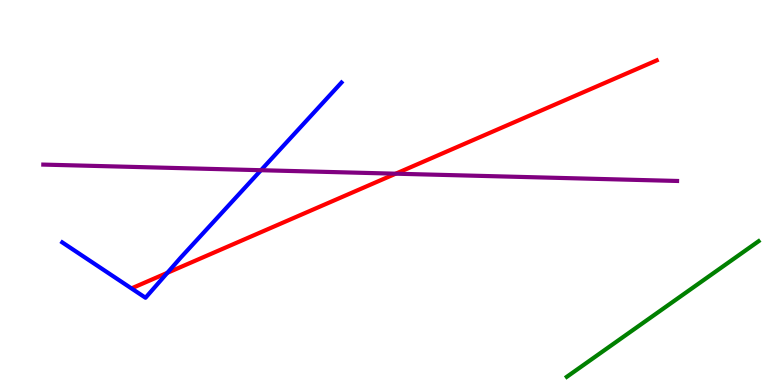[{'lines': ['blue', 'red'], 'intersections': [{'x': 2.16, 'y': 2.91}]}, {'lines': ['green', 'red'], 'intersections': []}, {'lines': ['purple', 'red'], 'intersections': [{'x': 5.11, 'y': 5.49}]}, {'lines': ['blue', 'green'], 'intersections': []}, {'lines': ['blue', 'purple'], 'intersections': [{'x': 3.37, 'y': 5.58}]}, {'lines': ['green', 'purple'], 'intersections': []}]